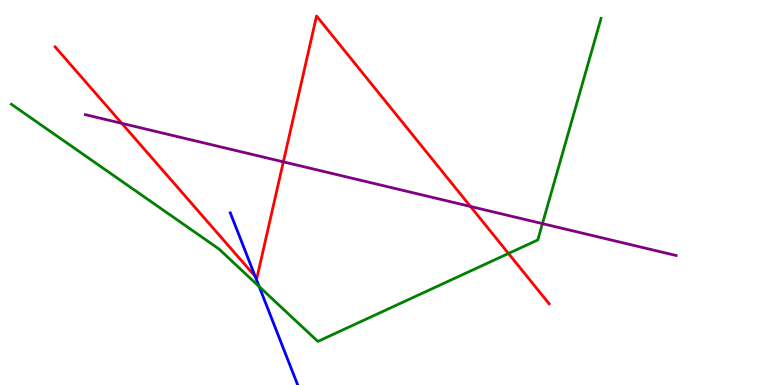[{'lines': ['blue', 'red'], 'intersections': [{'x': 3.29, 'y': 2.82}]}, {'lines': ['green', 'red'], 'intersections': [{'x': 6.56, 'y': 3.42}]}, {'lines': ['purple', 'red'], 'intersections': [{'x': 1.57, 'y': 6.8}, {'x': 3.66, 'y': 5.8}, {'x': 6.07, 'y': 4.64}]}, {'lines': ['blue', 'green'], 'intersections': [{'x': 3.34, 'y': 2.56}]}, {'lines': ['blue', 'purple'], 'intersections': []}, {'lines': ['green', 'purple'], 'intersections': [{'x': 7.0, 'y': 4.19}]}]